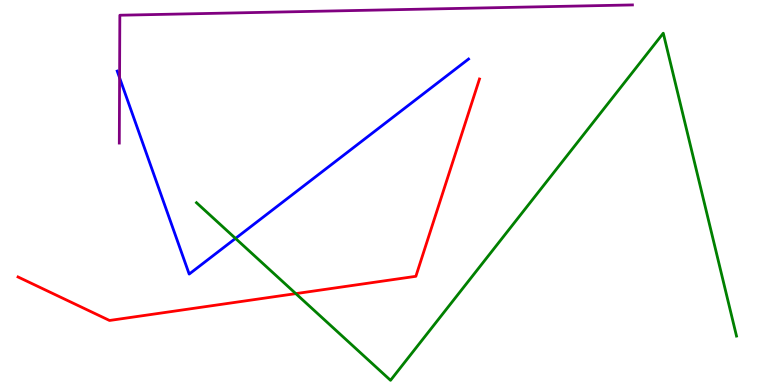[{'lines': ['blue', 'red'], 'intersections': []}, {'lines': ['green', 'red'], 'intersections': [{'x': 3.82, 'y': 2.37}]}, {'lines': ['purple', 'red'], 'intersections': []}, {'lines': ['blue', 'green'], 'intersections': [{'x': 3.04, 'y': 3.81}]}, {'lines': ['blue', 'purple'], 'intersections': [{'x': 1.54, 'y': 7.98}]}, {'lines': ['green', 'purple'], 'intersections': []}]